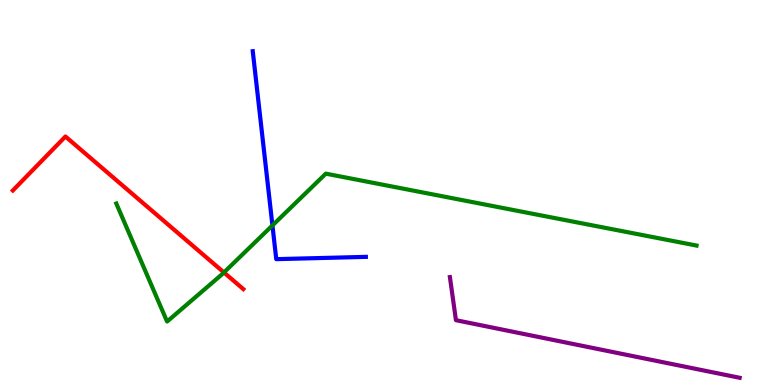[{'lines': ['blue', 'red'], 'intersections': []}, {'lines': ['green', 'red'], 'intersections': [{'x': 2.89, 'y': 2.92}]}, {'lines': ['purple', 'red'], 'intersections': []}, {'lines': ['blue', 'green'], 'intersections': [{'x': 3.52, 'y': 4.14}]}, {'lines': ['blue', 'purple'], 'intersections': []}, {'lines': ['green', 'purple'], 'intersections': []}]